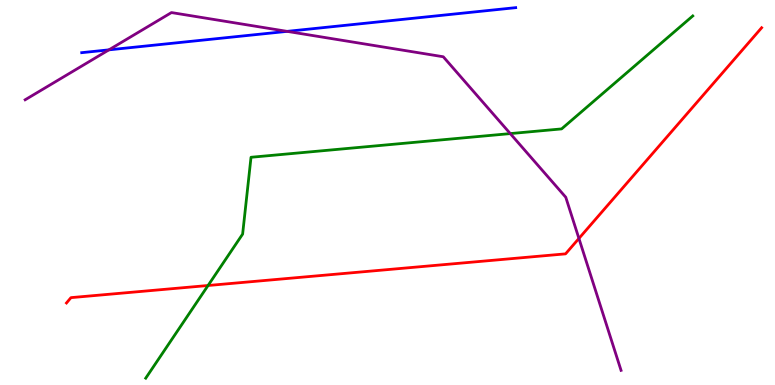[{'lines': ['blue', 'red'], 'intersections': []}, {'lines': ['green', 'red'], 'intersections': [{'x': 2.68, 'y': 2.58}]}, {'lines': ['purple', 'red'], 'intersections': [{'x': 7.47, 'y': 3.81}]}, {'lines': ['blue', 'green'], 'intersections': []}, {'lines': ['blue', 'purple'], 'intersections': [{'x': 1.41, 'y': 8.71}, {'x': 3.7, 'y': 9.19}]}, {'lines': ['green', 'purple'], 'intersections': [{'x': 6.58, 'y': 6.53}]}]